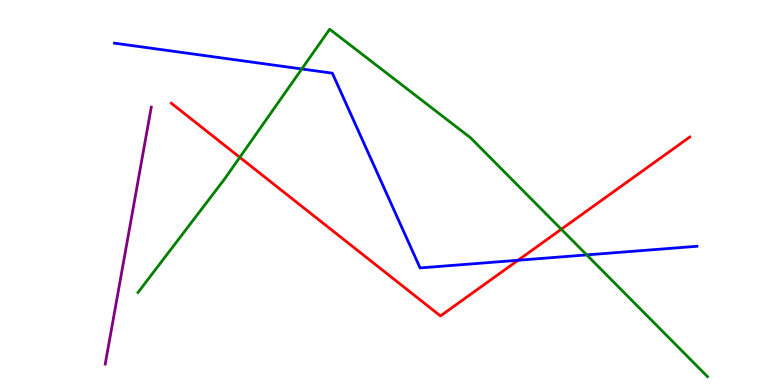[{'lines': ['blue', 'red'], 'intersections': [{'x': 6.68, 'y': 3.24}]}, {'lines': ['green', 'red'], 'intersections': [{'x': 3.09, 'y': 5.91}, {'x': 7.24, 'y': 4.05}]}, {'lines': ['purple', 'red'], 'intersections': []}, {'lines': ['blue', 'green'], 'intersections': [{'x': 3.89, 'y': 8.21}, {'x': 7.57, 'y': 3.38}]}, {'lines': ['blue', 'purple'], 'intersections': []}, {'lines': ['green', 'purple'], 'intersections': []}]